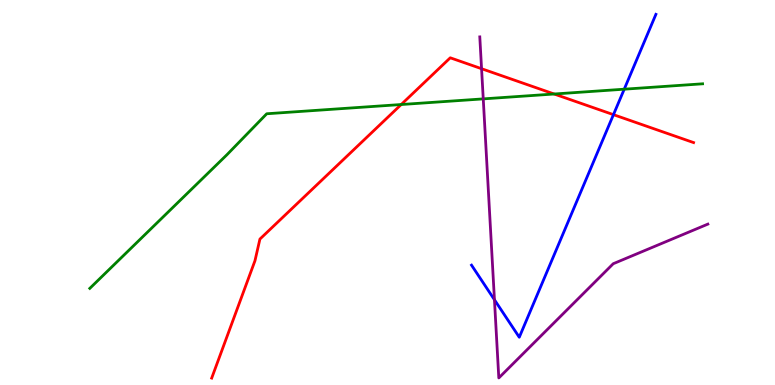[{'lines': ['blue', 'red'], 'intersections': [{'x': 7.92, 'y': 7.02}]}, {'lines': ['green', 'red'], 'intersections': [{'x': 5.18, 'y': 7.29}, {'x': 7.15, 'y': 7.56}]}, {'lines': ['purple', 'red'], 'intersections': [{'x': 6.21, 'y': 8.22}]}, {'lines': ['blue', 'green'], 'intersections': [{'x': 8.05, 'y': 7.68}]}, {'lines': ['blue', 'purple'], 'intersections': [{'x': 6.38, 'y': 2.21}]}, {'lines': ['green', 'purple'], 'intersections': [{'x': 6.24, 'y': 7.43}]}]